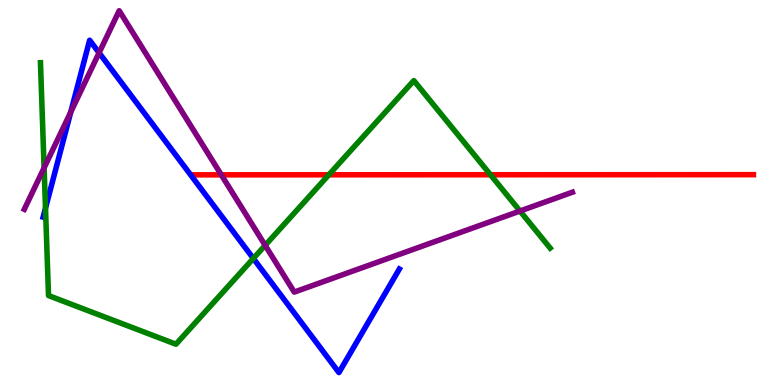[{'lines': ['blue', 'red'], 'intersections': []}, {'lines': ['green', 'red'], 'intersections': [{'x': 4.24, 'y': 5.46}, {'x': 6.33, 'y': 5.46}]}, {'lines': ['purple', 'red'], 'intersections': [{'x': 2.86, 'y': 5.46}]}, {'lines': ['blue', 'green'], 'intersections': [{'x': 0.587, 'y': 4.59}, {'x': 3.27, 'y': 3.29}]}, {'lines': ['blue', 'purple'], 'intersections': [{'x': 0.913, 'y': 7.09}, {'x': 1.28, 'y': 8.63}]}, {'lines': ['green', 'purple'], 'intersections': [{'x': 0.569, 'y': 5.64}, {'x': 3.42, 'y': 3.63}, {'x': 6.71, 'y': 4.52}]}]